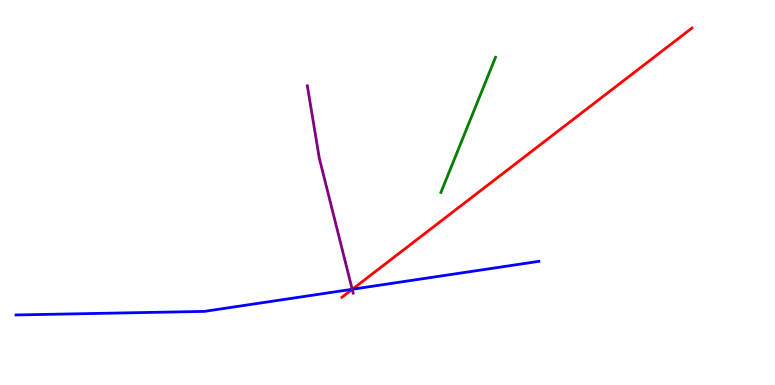[{'lines': ['blue', 'red'], 'intersections': [{'x': 4.55, 'y': 2.49}]}, {'lines': ['green', 'red'], 'intersections': []}, {'lines': ['purple', 'red'], 'intersections': [{'x': 4.54, 'y': 2.48}]}, {'lines': ['blue', 'green'], 'intersections': []}, {'lines': ['blue', 'purple'], 'intersections': [{'x': 4.54, 'y': 2.49}]}, {'lines': ['green', 'purple'], 'intersections': []}]